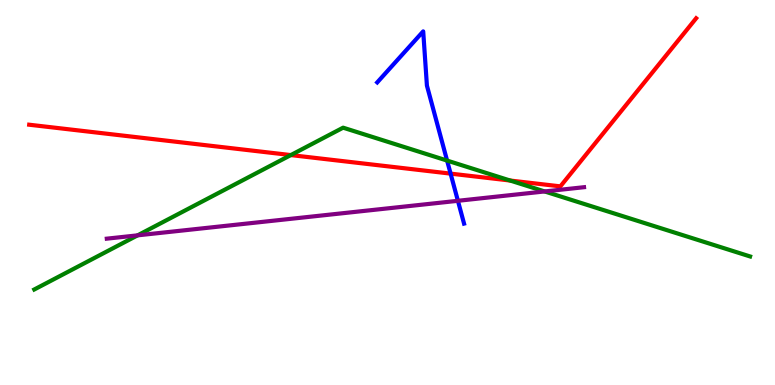[{'lines': ['blue', 'red'], 'intersections': [{'x': 5.81, 'y': 5.49}]}, {'lines': ['green', 'red'], 'intersections': [{'x': 3.75, 'y': 5.97}, {'x': 6.58, 'y': 5.31}]}, {'lines': ['purple', 'red'], 'intersections': []}, {'lines': ['blue', 'green'], 'intersections': [{'x': 5.77, 'y': 5.83}]}, {'lines': ['blue', 'purple'], 'intersections': [{'x': 5.91, 'y': 4.78}]}, {'lines': ['green', 'purple'], 'intersections': [{'x': 1.78, 'y': 3.89}, {'x': 7.03, 'y': 5.03}]}]